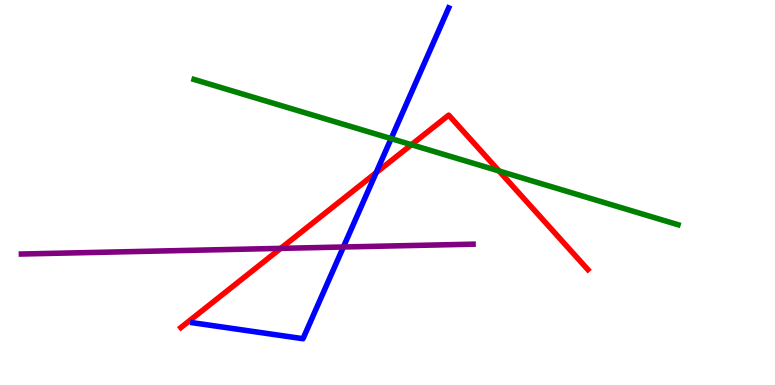[{'lines': ['blue', 'red'], 'intersections': [{'x': 4.85, 'y': 5.51}]}, {'lines': ['green', 'red'], 'intersections': [{'x': 5.31, 'y': 6.24}, {'x': 6.44, 'y': 5.56}]}, {'lines': ['purple', 'red'], 'intersections': [{'x': 3.62, 'y': 3.55}]}, {'lines': ['blue', 'green'], 'intersections': [{'x': 5.05, 'y': 6.4}]}, {'lines': ['blue', 'purple'], 'intersections': [{'x': 4.43, 'y': 3.58}]}, {'lines': ['green', 'purple'], 'intersections': []}]